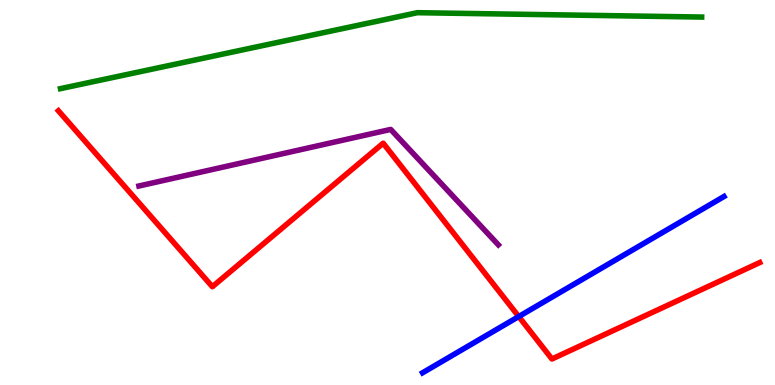[{'lines': ['blue', 'red'], 'intersections': [{'x': 6.69, 'y': 1.78}]}, {'lines': ['green', 'red'], 'intersections': []}, {'lines': ['purple', 'red'], 'intersections': []}, {'lines': ['blue', 'green'], 'intersections': []}, {'lines': ['blue', 'purple'], 'intersections': []}, {'lines': ['green', 'purple'], 'intersections': []}]